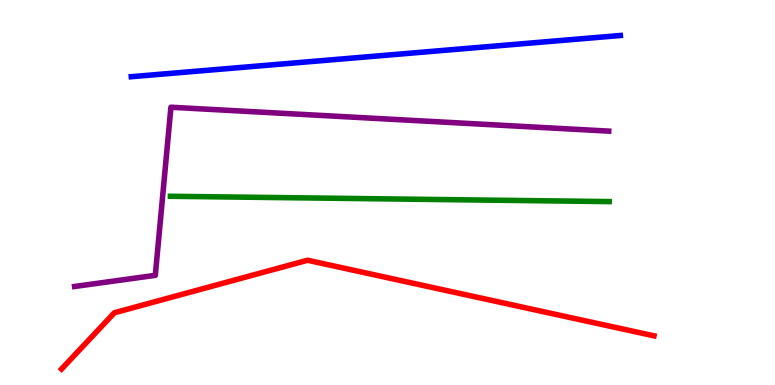[{'lines': ['blue', 'red'], 'intersections': []}, {'lines': ['green', 'red'], 'intersections': []}, {'lines': ['purple', 'red'], 'intersections': []}, {'lines': ['blue', 'green'], 'intersections': []}, {'lines': ['blue', 'purple'], 'intersections': []}, {'lines': ['green', 'purple'], 'intersections': []}]